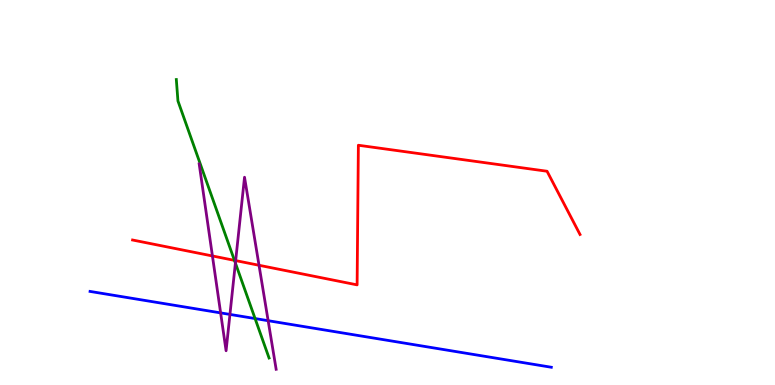[{'lines': ['blue', 'red'], 'intersections': []}, {'lines': ['green', 'red'], 'intersections': [{'x': 3.03, 'y': 3.24}]}, {'lines': ['purple', 'red'], 'intersections': [{'x': 2.74, 'y': 3.35}, {'x': 3.04, 'y': 3.23}, {'x': 3.34, 'y': 3.11}]}, {'lines': ['blue', 'green'], 'intersections': [{'x': 3.29, 'y': 1.73}]}, {'lines': ['blue', 'purple'], 'intersections': [{'x': 2.85, 'y': 1.87}, {'x': 2.97, 'y': 1.83}, {'x': 3.46, 'y': 1.67}]}, {'lines': ['green', 'purple'], 'intersections': [{'x': 3.04, 'y': 3.17}]}]